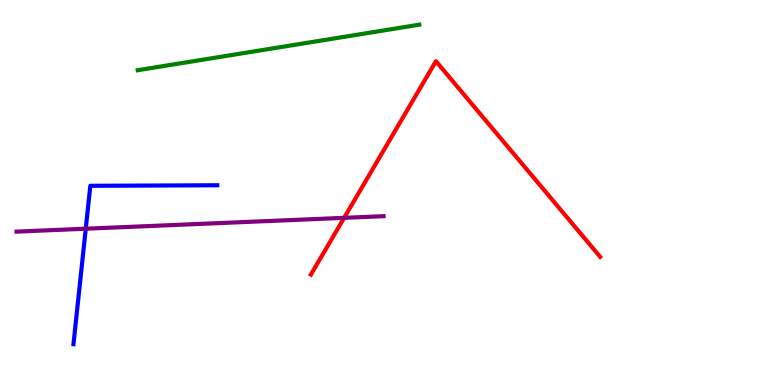[{'lines': ['blue', 'red'], 'intersections': []}, {'lines': ['green', 'red'], 'intersections': []}, {'lines': ['purple', 'red'], 'intersections': [{'x': 4.44, 'y': 4.34}]}, {'lines': ['blue', 'green'], 'intersections': []}, {'lines': ['blue', 'purple'], 'intersections': [{'x': 1.11, 'y': 4.06}]}, {'lines': ['green', 'purple'], 'intersections': []}]